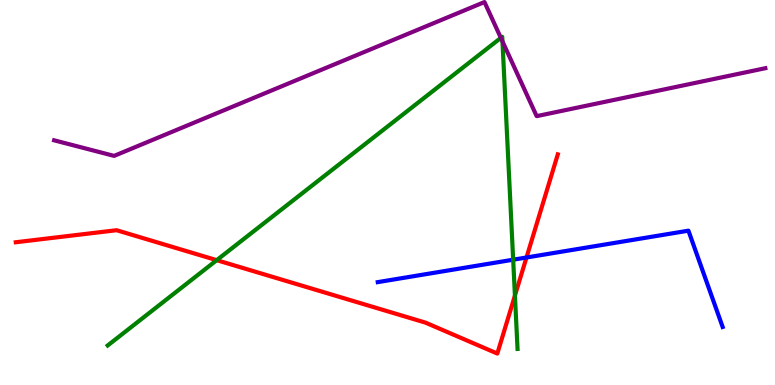[{'lines': ['blue', 'red'], 'intersections': [{'x': 6.79, 'y': 3.31}]}, {'lines': ['green', 'red'], 'intersections': [{'x': 2.8, 'y': 3.24}, {'x': 6.64, 'y': 2.32}]}, {'lines': ['purple', 'red'], 'intersections': []}, {'lines': ['blue', 'green'], 'intersections': [{'x': 6.62, 'y': 3.25}]}, {'lines': ['blue', 'purple'], 'intersections': []}, {'lines': ['green', 'purple'], 'intersections': [{'x': 6.46, 'y': 9.02}, {'x': 6.48, 'y': 8.93}]}]